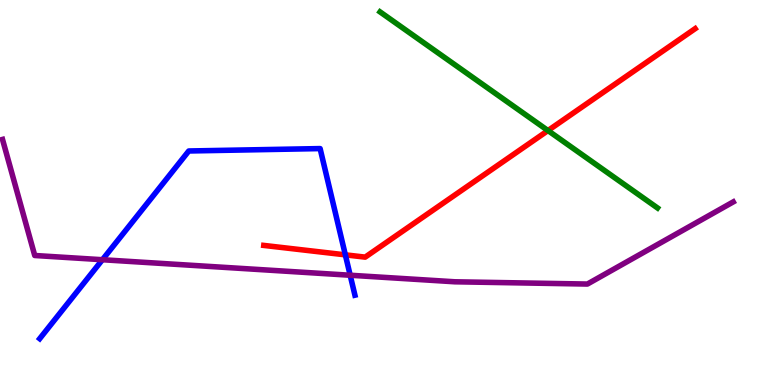[{'lines': ['blue', 'red'], 'intersections': [{'x': 4.46, 'y': 3.38}]}, {'lines': ['green', 'red'], 'intersections': [{'x': 7.07, 'y': 6.61}]}, {'lines': ['purple', 'red'], 'intersections': []}, {'lines': ['blue', 'green'], 'intersections': []}, {'lines': ['blue', 'purple'], 'intersections': [{'x': 1.32, 'y': 3.25}, {'x': 4.52, 'y': 2.85}]}, {'lines': ['green', 'purple'], 'intersections': []}]